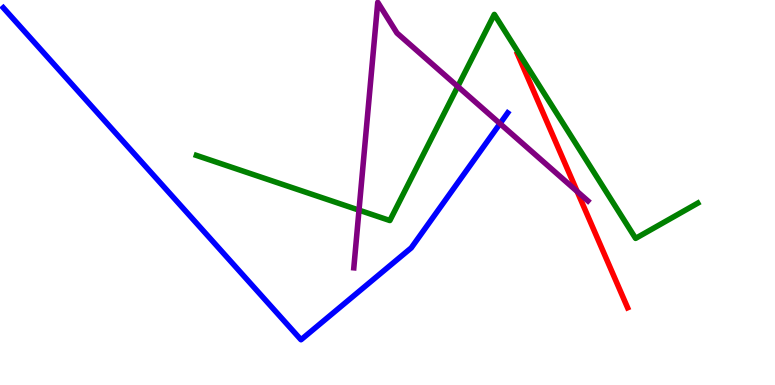[{'lines': ['blue', 'red'], 'intersections': []}, {'lines': ['green', 'red'], 'intersections': []}, {'lines': ['purple', 'red'], 'intersections': [{'x': 7.45, 'y': 5.03}]}, {'lines': ['blue', 'green'], 'intersections': []}, {'lines': ['blue', 'purple'], 'intersections': [{'x': 6.45, 'y': 6.79}]}, {'lines': ['green', 'purple'], 'intersections': [{'x': 4.63, 'y': 4.54}, {'x': 5.91, 'y': 7.75}]}]